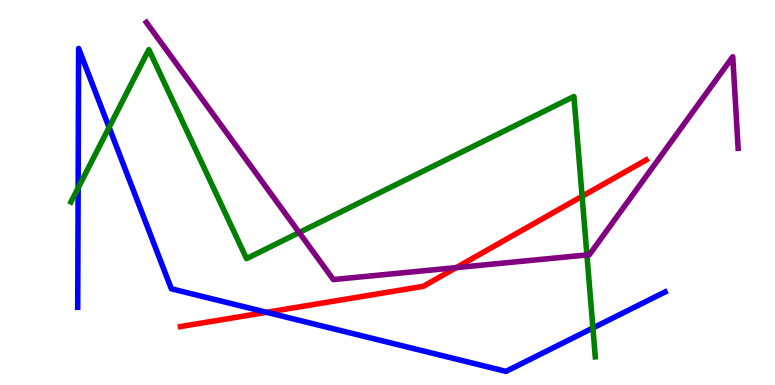[{'lines': ['blue', 'red'], 'intersections': [{'x': 3.44, 'y': 1.89}]}, {'lines': ['green', 'red'], 'intersections': [{'x': 7.51, 'y': 4.9}]}, {'lines': ['purple', 'red'], 'intersections': [{'x': 5.89, 'y': 3.05}]}, {'lines': ['blue', 'green'], 'intersections': [{'x': 1.01, 'y': 5.12}, {'x': 1.41, 'y': 6.69}, {'x': 7.65, 'y': 1.48}]}, {'lines': ['blue', 'purple'], 'intersections': []}, {'lines': ['green', 'purple'], 'intersections': [{'x': 3.86, 'y': 3.96}, {'x': 7.57, 'y': 3.38}]}]